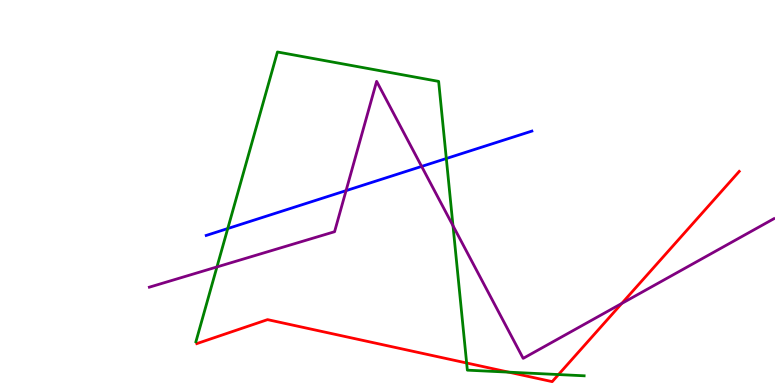[{'lines': ['blue', 'red'], 'intersections': []}, {'lines': ['green', 'red'], 'intersections': [{'x': 6.02, 'y': 0.572}, {'x': 6.56, 'y': 0.334}, {'x': 7.21, 'y': 0.271}]}, {'lines': ['purple', 'red'], 'intersections': [{'x': 8.02, 'y': 2.12}]}, {'lines': ['blue', 'green'], 'intersections': [{'x': 2.94, 'y': 4.06}, {'x': 5.76, 'y': 5.88}]}, {'lines': ['blue', 'purple'], 'intersections': [{'x': 4.47, 'y': 5.05}, {'x': 5.44, 'y': 5.68}]}, {'lines': ['green', 'purple'], 'intersections': [{'x': 2.8, 'y': 3.07}, {'x': 5.84, 'y': 4.14}]}]